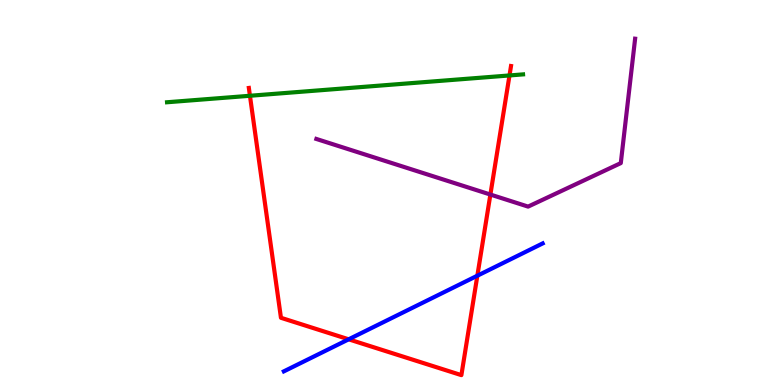[{'lines': ['blue', 'red'], 'intersections': [{'x': 4.5, 'y': 1.19}, {'x': 6.16, 'y': 2.84}]}, {'lines': ['green', 'red'], 'intersections': [{'x': 3.23, 'y': 7.51}, {'x': 6.57, 'y': 8.04}]}, {'lines': ['purple', 'red'], 'intersections': [{'x': 6.33, 'y': 4.95}]}, {'lines': ['blue', 'green'], 'intersections': []}, {'lines': ['blue', 'purple'], 'intersections': []}, {'lines': ['green', 'purple'], 'intersections': []}]